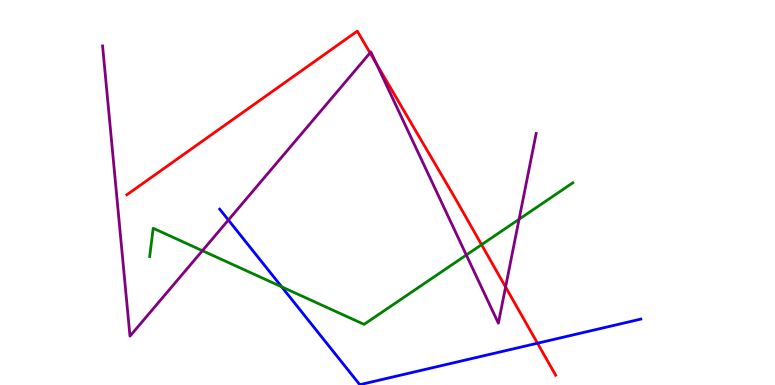[{'lines': ['blue', 'red'], 'intersections': [{'x': 6.94, 'y': 1.09}]}, {'lines': ['green', 'red'], 'intersections': [{'x': 6.21, 'y': 3.64}]}, {'lines': ['purple', 'red'], 'intersections': [{'x': 4.77, 'y': 8.63}, {'x': 4.86, 'y': 8.35}, {'x': 6.52, 'y': 2.55}]}, {'lines': ['blue', 'green'], 'intersections': [{'x': 3.63, 'y': 2.55}]}, {'lines': ['blue', 'purple'], 'intersections': [{'x': 2.95, 'y': 4.28}]}, {'lines': ['green', 'purple'], 'intersections': [{'x': 2.61, 'y': 3.49}, {'x': 6.02, 'y': 3.38}, {'x': 6.7, 'y': 4.31}]}]